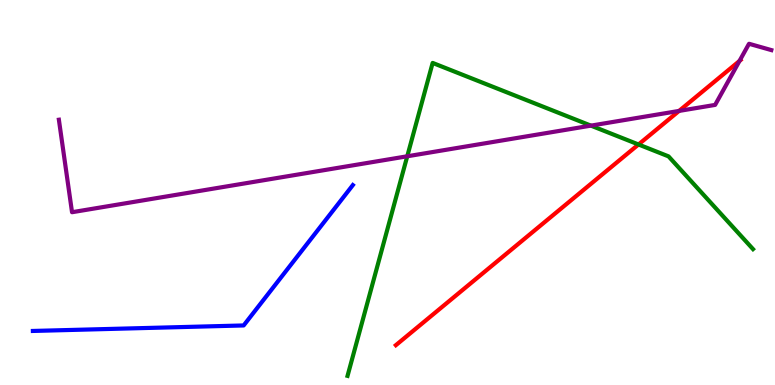[{'lines': ['blue', 'red'], 'intersections': []}, {'lines': ['green', 'red'], 'intersections': [{'x': 8.24, 'y': 6.25}]}, {'lines': ['purple', 'red'], 'intersections': [{'x': 8.76, 'y': 7.12}, {'x': 9.54, 'y': 8.42}]}, {'lines': ['blue', 'green'], 'intersections': []}, {'lines': ['blue', 'purple'], 'intersections': []}, {'lines': ['green', 'purple'], 'intersections': [{'x': 5.25, 'y': 5.94}, {'x': 7.62, 'y': 6.74}]}]